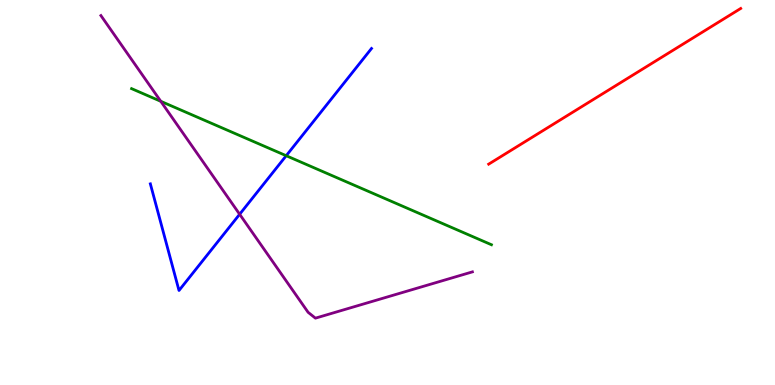[{'lines': ['blue', 'red'], 'intersections': []}, {'lines': ['green', 'red'], 'intersections': []}, {'lines': ['purple', 'red'], 'intersections': []}, {'lines': ['blue', 'green'], 'intersections': [{'x': 3.69, 'y': 5.96}]}, {'lines': ['blue', 'purple'], 'intersections': [{'x': 3.09, 'y': 4.43}]}, {'lines': ['green', 'purple'], 'intersections': [{'x': 2.07, 'y': 7.37}]}]